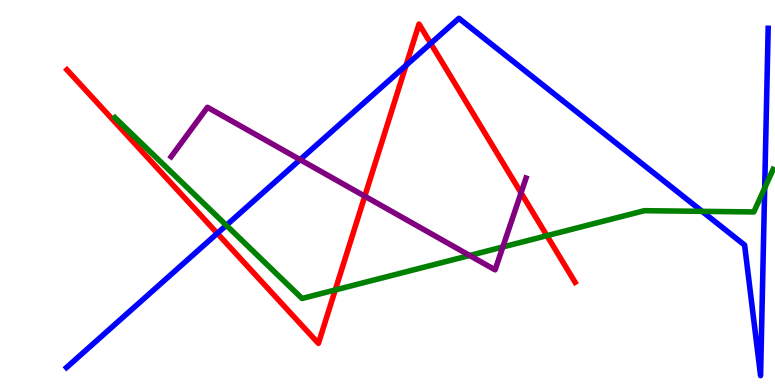[{'lines': ['blue', 'red'], 'intersections': [{'x': 2.8, 'y': 3.94}, {'x': 5.24, 'y': 8.3}, {'x': 5.56, 'y': 8.87}]}, {'lines': ['green', 'red'], 'intersections': [{'x': 4.33, 'y': 2.47}, {'x': 7.06, 'y': 3.88}]}, {'lines': ['purple', 'red'], 'intersections': [{'x': 4.71, 'y': 4.9}, {'x': 6.72, 'y': 4.99}]}, {'lines': ['blue', 'green'], 'intersections': [{'x': 2.92, 'y': 4.15}, {'x': 9.06, 'y': 4.51}, {'x': 9.87, 'y': 5.12}]}, {'lines': ['blue', 'purple'], 'intersections': [{'x': 3.87, 'y': 5.85}]}, {'lines': ['green', 'purple'], 'intersections': [{'x': 6.06, 'y': 3.36}, {'x': 6.49, 'y': 3.59}]}]